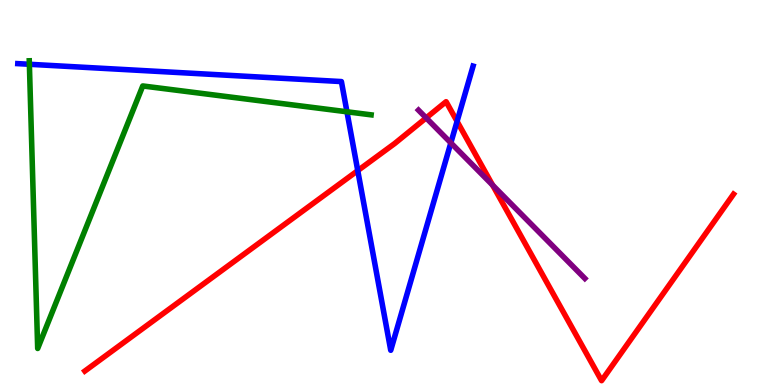[{'lines': ['blue', 'red'], 'intersections': [{'x': 4.62, 'y': 5.57}, {'x': 5.9, 'y': 6.85}]}, {'lines': ['green', 'red'], 'intersections': []}, {'lines': ['purple', 'red'], 'intersections': [{'x': 5.5, 'y': 6.94}, {'x': 6.36, 'y': 5.19}]}, {'lines': ['blue', 'green'], 'intersections': [{'x': 0.379, 'y': 8.33}, {'x': 4.48, 'y': 7.1}]}, {'lines': ['blue', 'purple'], 'intersections': [{'x': 5.82, 'y': 6.29}]}, {'lines': ['green', 'purple'], 'intersections': []}]